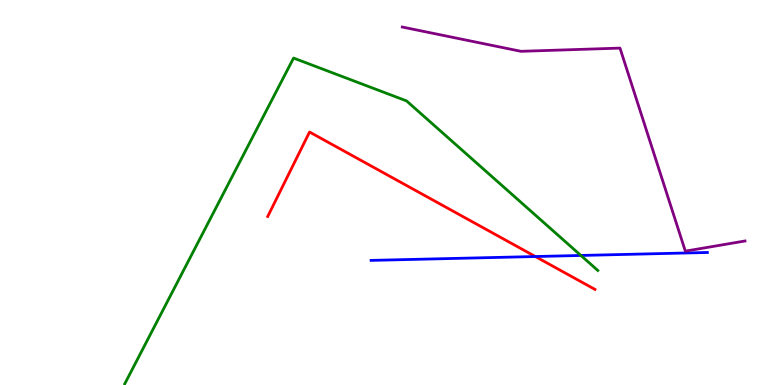[{'lines': ['blue', 'red'], 'intersections': [{'x': 6.91, 'y': 3.34}]}, {'lines': ['green', 'red'], 'intersections': []}, {'lines': ['purple', 'red'], 'intersections': []}, {'lines': ['blue', 'green'], 'intersections': [{'x': 7.5, 'y': 3.36}]}, {'lines': ['blue', 'purple'], 'intersections': []}, {'lines': ['green', 'purple'], 'intersections': []}]